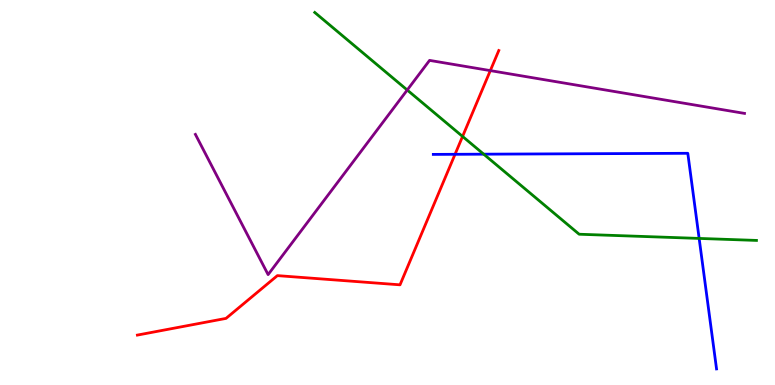[{'lines': ['blue', 'red'], 'intersections': [{'x': 5.87, 'y': 5.99}]}, {'lines': ['green', 'red'], 'intersections': [{'x': 5.97, 'y': 6.46}]}, {'lines': ['purple', 'red'], 'intersections': [{'x': 6.33, 'y': 8.17}]}, {'lines': ['blue', 'green'], 'intersections': [{'x': 6.24, 'y': 6.0}, {'x': 9.02, 'y': 3.81}]}, {'lines': ['blue', 'purple'], 'intersections': []}, {'lines': ['green', 'purple'], 'intersections': [{'x': 5.25, 'y': 7.66}]}]